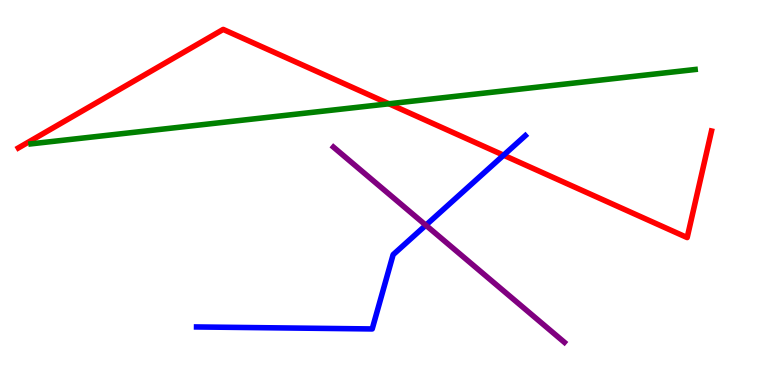[{'lines': ['blue', 'red'], 'intersections': [{'x': 6.5, 'y': 5.97}]}, {'lines': ['green', 'red'], 'intersections': [{'x': 5.02, 'y': 7.3}]}, {'lines': ['purple', 'red'], 'intersections': []}, {'lines': ['blue', 'green'], 'intersections': []}, {'lines': ['blue', 'purple'], 'intersections': [{'x': 5.49, 'y': 4.15}]}, {'lines': ['green', 'purple'], 'intersections': []}]